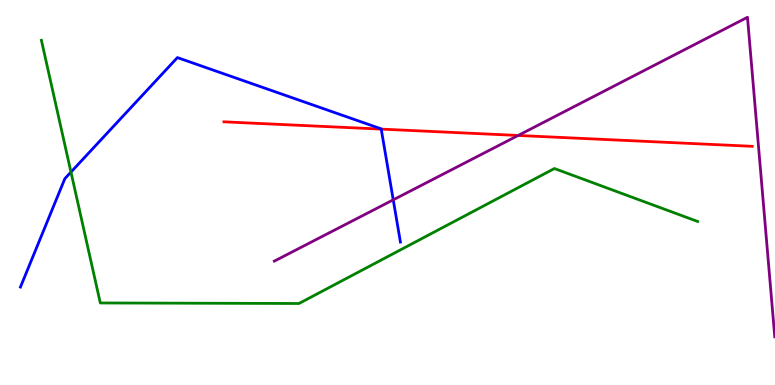[{'lines': ['blue', 'red'], 'intersections': [{'x': 4.92, 'y': 6.65}]}, {'lines': ['green', 'red'], 'intersections': []}, {'lines': ['purple', 'red'], 'intersections': [{'x': 6.69, 'y': 6.48}]}, {'lines': ['blue', 'green'], 'intersections': [{'x': 0.916, 'y': 5.53}]}, {'lines': ['blue', 'purple'], 'intersections': [{'x': 5.07, 'y': 4.81}]}, {'lines': ['green', 'purple'], 'intersections': []}]